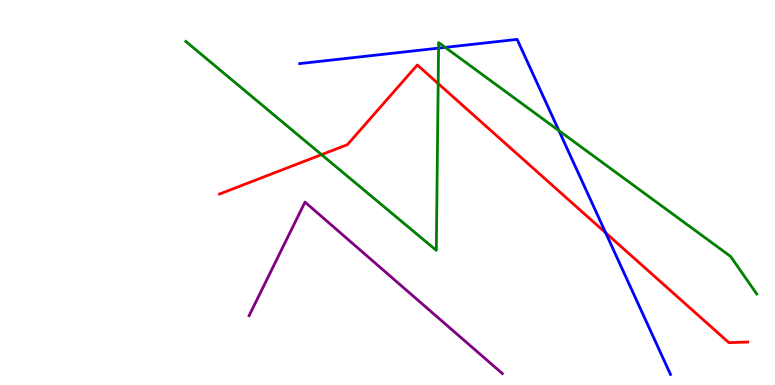[{'lines': ['blue', 'red'], 'intersections': [{'x': 7.82, 'y': 3.95}]}, {'lines': ['green', 'red'], 'intersections': [{'x': 4.15, 'y': 5.98}, {'x': 5.65, 'y': 7.83}]}, {'lines': ['purple', 'red'], 'intersections': []}, {'lines': ['blue', 'green'], 'intersections': [{'x': 5.66, 'y': 8.75}, {'x': 5.74, 'y': 8.77}, {'x': 7.21, 'y': 6.61}]}, {'lines': ['blue', 'purple'], 'intersections': []}, {'lines': ['green', 'purple'], 'intersections': []}]